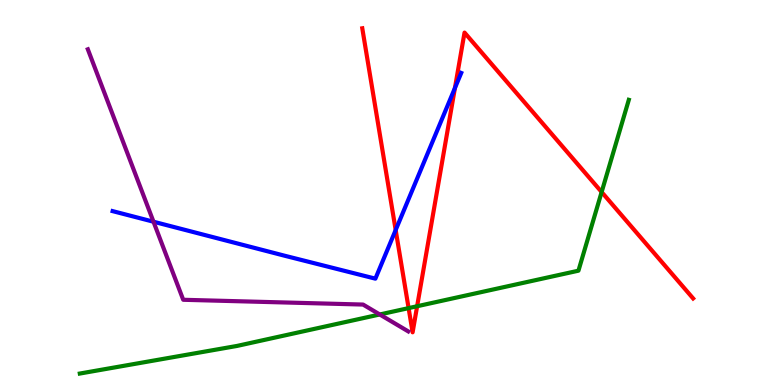[{'lines': ['blue', 'red'], 'intersections': [{'x': 5.11, 'y': 4.03}, {'x': 5.87, 'y': 7.71}]}, {'lines': ['green', 'red'], 'intersections': [{'x': 5.27, 'y': 2.0}, {'x': 5.38, 'y': 2.05}, {'x': 7.76, 'y': 5.01}]}, {'lines': ['purple', 'red'], 'intersections': []}, {'lines': ['blue', 'green'], 'intersections': []}, {'lines': ['blue', 'purple'], 'intersections': [{'x': 1.98, 'y': 4.24}]}, {'lines': ['green', 'purple'], 'intersections': [{'x': 4.9, 'y': 1.83}]}]